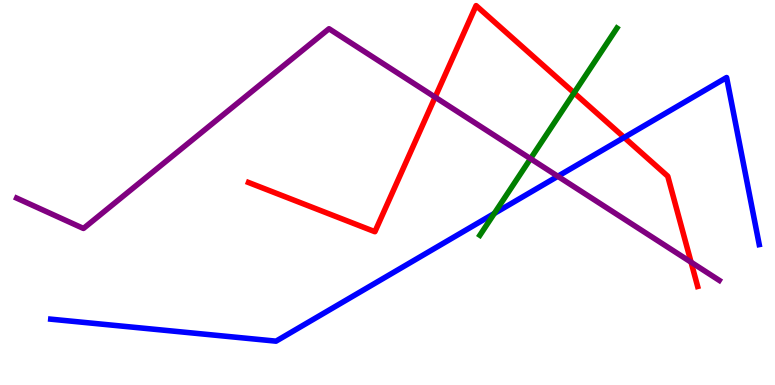[{'lines': ['blue', 'red'], 'intersections': [{'x': 8.05, 'y': 6.43}]}, {'lines': ['green', 'red'], 'intersections': [{'x': 7.41, 'y': 7.59}]}, {'lines': ['purple', 'red'], 'intersections': [{'x': 5.61, 'y': 7.48}, {'x': 8.92, 'y': 3.19}]}, {'lines': ['blue', 'green'], 'intersections': [{'x': 6.38, 'y': 4.46}]}, {'lines': ['blue', 'purple'], 'intersections': [{'x': 7.2, 'y': 5.42}]}, {'lines': ['green', 'purple'], 'intersections': [{'x': 6.85, 'y': 5.88}]}]